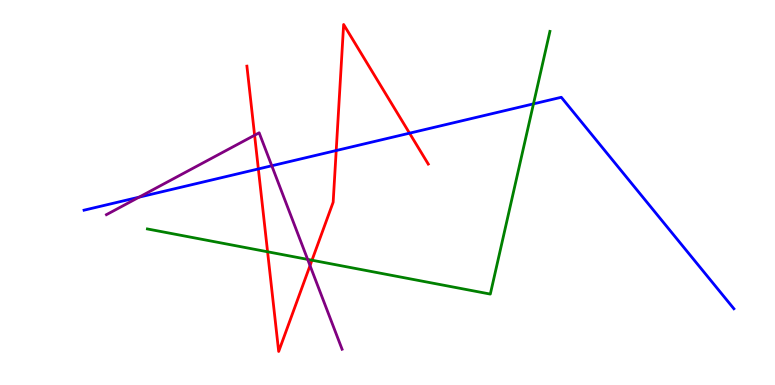[{'lines': ['blue', 'red'], 'intersections': [{'x': 3.33, 'y': 5.61}, {'x': 4.34, 'y': 6.09}, {'x': 5.28, 'y': 6.54}]}, {'lines': ['green', 'red'], 'intersections': [{'x': 3.45, 'y': 3.46}, {'x': 4.03, 'y': 3.24}]}, {'lines': ['purple', 'red'], 'intersections': [{'x': 3.29, 'y': 6.49}, {'x': 4.0, 'y': 3.1}]}, {'lines': ['blue', 'green'], 'intersections': [{'x': 6.88, 'y': 7.3}]}, {'lines': ['blue', 'purple'], 'intersections': [{'x': 1.79, 'y': 4.88}, {'x': 3.51, 'y': 5.69}]}, {'lines': ['green', 'purple'], 'intersections': [{'x': 3.97, 'y': 3.26}]}]